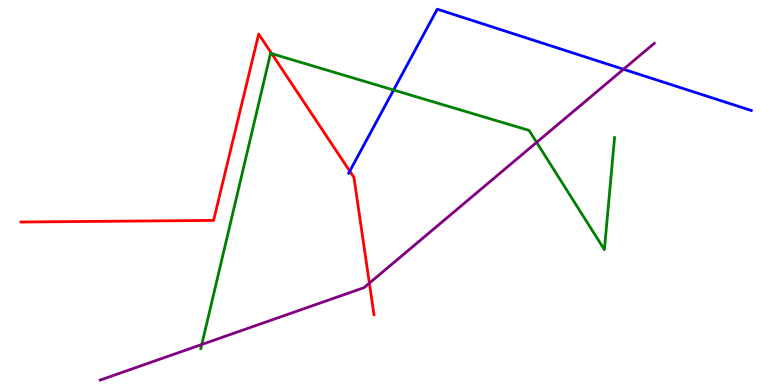[{'lines': ['blue', 'red'], 'intersections': [{'x': 4.51, 'y': 5.55}]}, {'lines': ['green', 'red'], 'intersections': [{'x': 3.51, 'y': 8.61}]}, {'lines': ['purple', 'red'], 'intersections': [{'x': 4.77, 'y': 2.65}]}, {'lines': ['blue', 'green'], 'intersections': [{'x': 5.08, 'y': 7.66}]}, {'lines': ['blue', 'purple'], 'intersections': [{'x': 8.05, 'y': 8.2}]}, {'lines': ['green', 'purple'], 'intersections': [{'x': 2.6, 'y': 1.05}, {'x': 6.92, 'y': 6.3}]}]